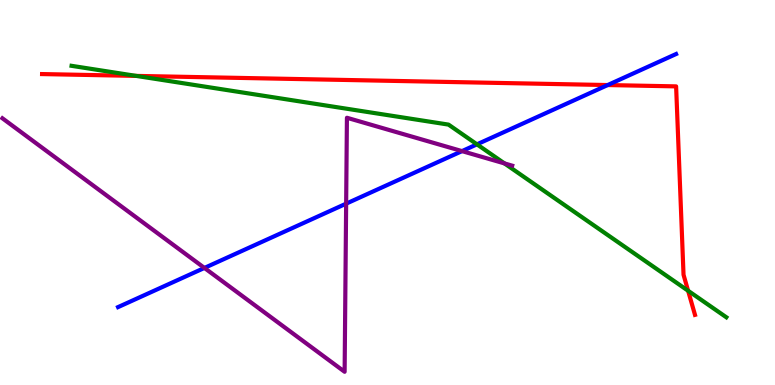[{'lines': ['blue', 'red'], 'intersections': [{'x': 7.84, 'y': 7.79}]}, {'lines': ['green', 'red'], 'intersections': [{'x': 1.76, 'y': 8.03}, {'x': 8.88, 'y': 2.45}]}, {'lines': ['purple', 'red'], 'intersections': []}, {'lines': ['blue', 'green'], 'intersections': [{'x': 6.15, 'y': 6.25}]}, {'lines': ['blue', 'purple'], 'intersections': [{'x': 2.64, 'y': 3.04}, {'x': 4.47, 'y': 4.71}, {'x': 5.96, 'y': 6.07}]}, {'lines': ['green', 'purple'], 'intersections': [{'x': 6.51, 'y': 5.76}]}]